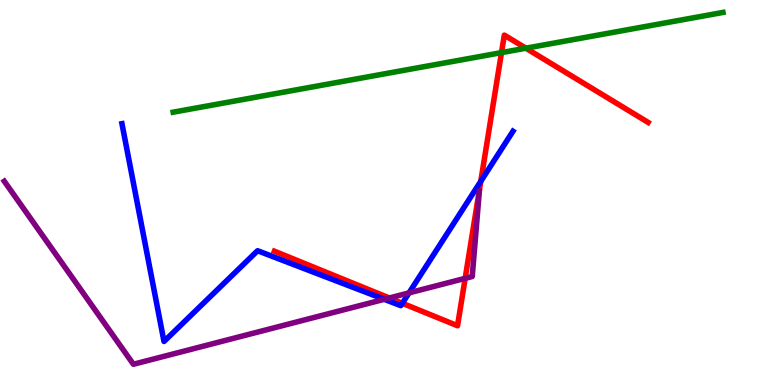[{'lines': ['blue', 'red'], 'intersections': [{'x': 5.19, 'y': 2.12}, {'x': 6.2, 'y': 5.29}]}, {'lines': ['green', 'red'], 'intersections': [{'x': 6.47, 'y': 8.63}, {'x': 6.79, 'y': 8.75}]}, {'lines': ['purple', 'red'], 'intersections': [{'x': 5.02, 'y': 2.26}, {'x': 6.0, 'y': 2.77}]}, {'lines': ['blue', 'green'], 'intersections': []}, {'lines': ['blue', 'purple'], 'intersections': [{'x': 4.96, 'y': 2.23}, {'x': 5.28, 'y': 2.39}]}, {'lines': ['green', 'purple'], 'intersections': []}]